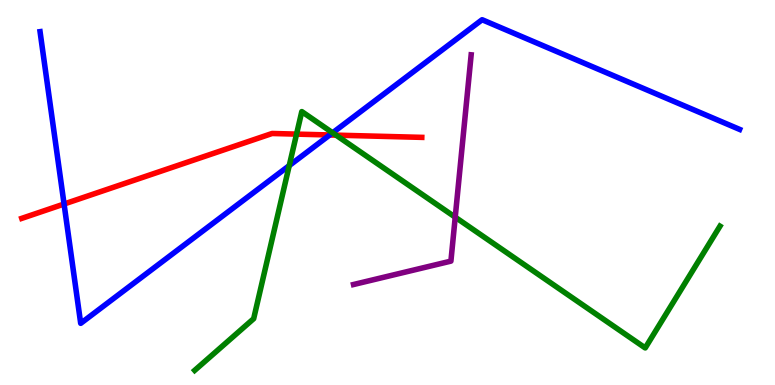[{'lines': ['blue', 'red'], 'intersections': [{'x': 0.827, 'y': 4.7}, {'x': 4.25, 'y': 6.49}]}, {'lines': ['green', 'red'], 'intersections': [{'x': 3.83, 'y': 6.52}, {'x': 4.34, 'y': 6.49}]}, {'lines': ['purple', 'red'], 'intersections': []}, {'lines': ['blue', 'green'], 'intersections': [{'x': 3.73, 'y': 5.7}, {'x': 4.29, 'y': 6.55}]}, {'lines': ['blue', 'purple'], 'intersections': []}, {'lines': ['green', 'purple'], 'intersections': [{'x': 5.87, 'y': 4.36}]}]